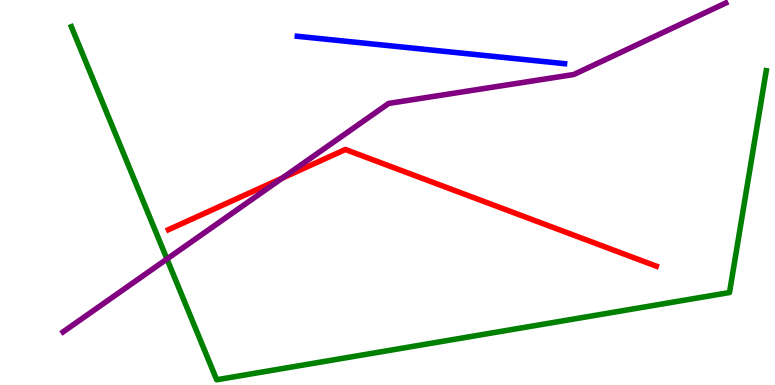[{'lines': ['blue', 'red'], 'intersections': []}, {'lines': ['green', 'red'], 'intersections': []}, {'lines': ['purple', 'red'], 'intersections': [{'x': 3.64, 'y': 5.37}]}, {'lines': ['blue', 'green'], 'intersections': []}, {'lines': ['blue', 'purple'], 'intersections': []}, {'lines': ['green', 'purple'], 'intersections': [{'x': 2.15, 'y': 3.27}]}]